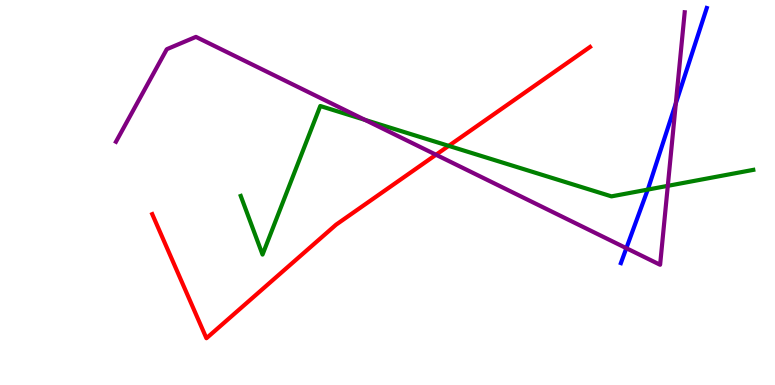[{'lines': ['blue', 'red'], 'intersections': []}, {'lines': ['green', 'red'], 'intersections': [{'x': 5.79, 'y': 6.21}]}, {'lines': ['purple', 'red'], 'intersections': [{'x': 5.63, 'y': 5.98}]}, {'lines': ['blue', 'green'], 'intersections': [{'x': 8.36, 'y': 5.08}]}, {'lines': ['blue', 'purple'], 'intersections': [{'x': 8.08, 'y': 3.55}, {'x': 8.72, 'y': 7.32}]}, {'lines': ['green', 'purple'], 'intersections': [{'x': 4.71, 'y': 6.89}, {'x': 8.62, 'y': 5.17}]}]